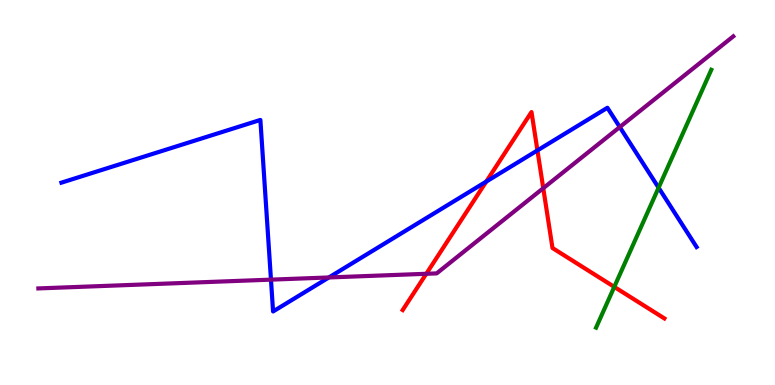[{'lines': ['blue', 'red'], 'intersections': [{'x': 6.27, 'y': 5.28}, {'x': 6.93, 'y': 6.09}]}, {'lines': ['green', 'red'], 'intersections': [{'x': 7.93, 'y': 2.55}]}, {'lines': ['purple', 'red'], 'intersections': [{'x': 5.5, 'y': 2.89}, {'x': 7.01, 'y': 5.11}]}, {'lines': ['blue', 'green'], 'intersections': [{'x': 8.5, 'y': 5.12}]}, {'lines': ['blue', 'purple'], 'intersections': [{'x': 3.5, 'y': 2.74}, {'x': 4.24, 'y': 2.79}, {'x': 8.0, 'y': 6.7}]}, {'lines': ['green', 'purple'], 'intersections': []}]